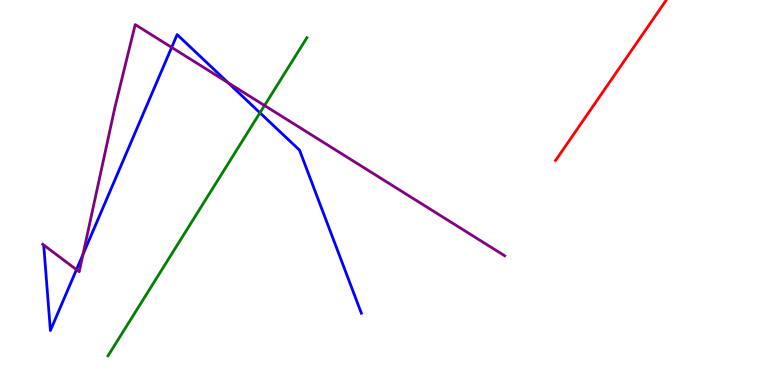[{'lines': ['blue', 'red'], 'intersections': []}, {'lines': ['green', 'red'], 'intersections': []}, {'lines': ['purple', 'red'], 'intersections': []}, {'lines': ['blue', 'green'], 'intersections': [{'x': 3.35, 'y': 7.07}]}, {'lines': ['blue', 'purple'], 'intersections': [{'x': 0.987, 'y': 3.0}, {'x': 1.07, 'y': 3.39}, {'x': 2.21, 'y': 8.77}, {'x': 2.94, 'y': 7.85}]}, {'lines': ['green', 'purple'], 'intersections': [{'x': 3.41, 'y': 7.26}]}]